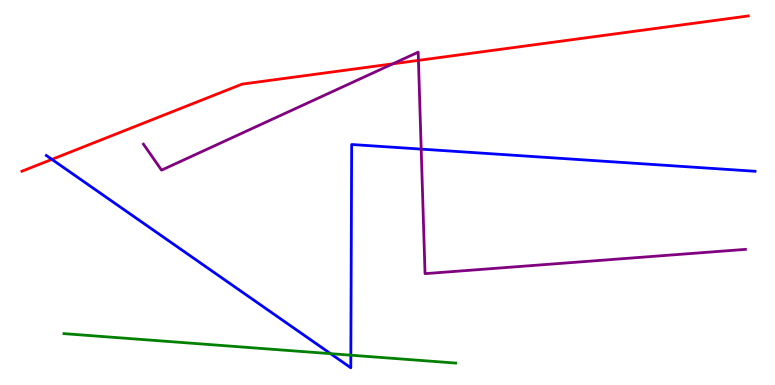[{'lines': ['blue', 'red'], 'intersections': [{'x': 0.67, 'y': 5.86}]}, {'lines': ['green', 'red'], 'intersections': []}, {'lines': ['purple', 'red'], 'intersections': [{'x': 5.07, 'y': 8.34}, {'x': 5.4, 'y': 8.43}]}, {'lines': ['blue', 'green'], 'intersections': [{'x': 4.27, 'y': 0.814}, {'x': 4.53, 'y': 0.774}]}, {'lines': ['blue', 'purple'], 'intersections': [{'x': 5.43, 'y': 6.13}]}, {'lines': ['green', 'purple'], 'intersections': []}]